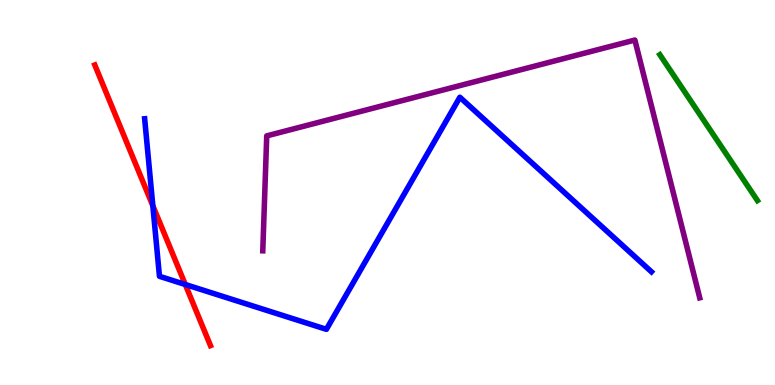[{'lines': ['blue', 'red'], 'intersections': [{'x': 1.97, 'y': 4.66}, {'x': 2.39, 'y': 2.61}]}, {'lines': ['green', 'red'], 'intersections': []}, {'lines': ['purple', 'red'], 'intersections': []}, {'lines': ['blue', 'green'], 'intersections': []}, {'lines': ['blue', 'purple'], 'intersections': []}, {'lines': ['green', 'purple'], 'intersections': []}]